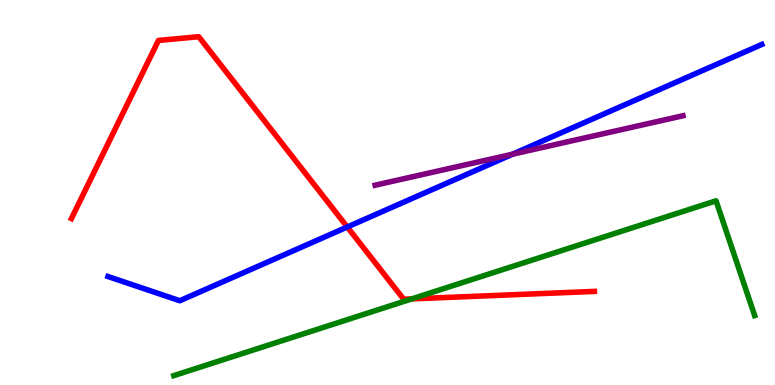[{'lines': ['blue', 'red'], 'intersections': [{'x': 4.48, 'y': 4.1}]}, {'lines': ['green', 'red'], 'intersections': [{'x': 5.31, 'y': 2.24}]}, {'lines': ['purple', 'red'], 'intersections': []}, {'lines': ['blue', 'green'], 'intersections': []}, {'lines': ['blue', 'purple'], 'intersections': [{'x': 6.61, 'y': 5.99}]}, {'lines': ['green', 'purple'], 'intersections': []}]